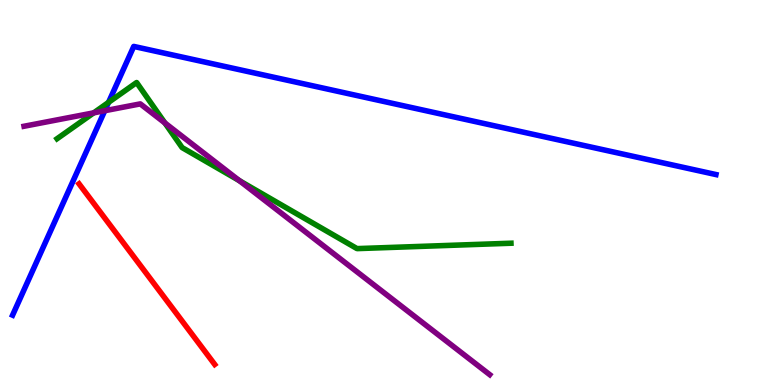[{'lines': ['blue', 'red'], 'intersections': []}, {'lines': ['green', 'red'], 'intersections': []}, {'lines': ['purple', 'red'], 'intersections': []}, {'lines': ['blue', 'green'], 'intersections': [{'x': 1.4, 'y': 7.34}]}, {'lines': ['blue', 'purple'], 'intersections': [{'x': 1.35, 'y': 7.12}]}, {'lines': ['green', 'purple'], 'intersections': [{'x': 1.21, 'y': 7.07}, {'x': 2.13, 'y': 6.81}, {'x': 3.09, 'y': 5.31}]}]